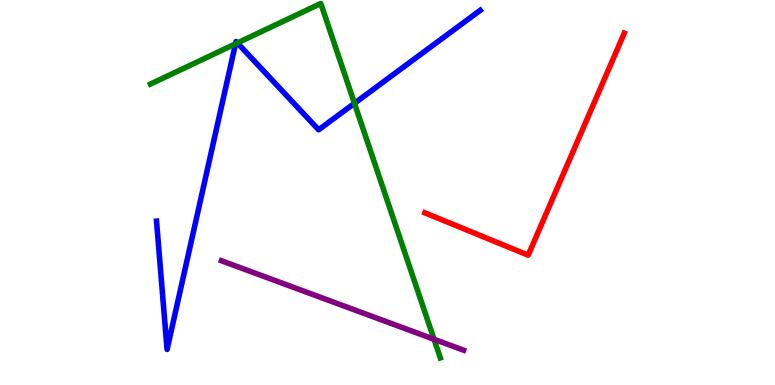[{'lines': ['blue', 'red'], 'intersections': []}, {'lines': ['green', 'red'], 'intersections': []}, {'lines': ['purple', 'red'], 'intersections': []}, {'lines': ['blue', 'green'], 'intersections': [{'x': 3.04, 'y': 8.86}, {'x': 3.06, 'y': 8.88}, {'x': 4.57, 'y': 7.32}]}, {'lines': ['blue', 'purple'], 'intersections': []}, {'lines': ['green', 'purple'], 'intersections': [{'x': 5.6, 'y': 1.19}]}]